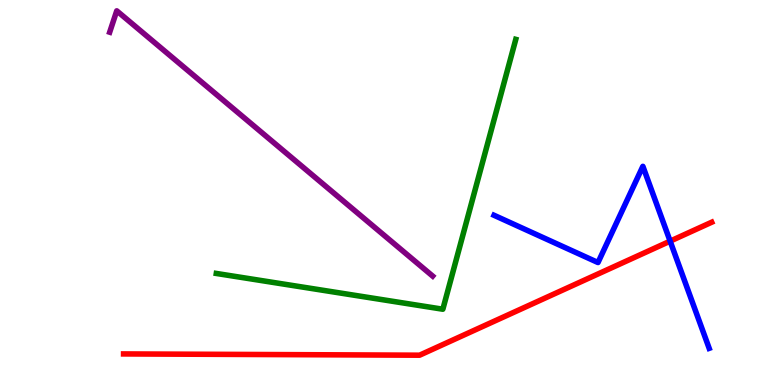[{'lines': ['blue', 'red'], 'intersections': [{'x': 8.65, 'y': 3.74}]}, {'lines': ['green', 'red'], 'intersections': []}, {'lines': ['purple', 'red'], 'intersections': []}, {'lines': ['blue', 'green'], 'intersections': []}, {'lines': ['blue', 'purple'], 'intersections': []}, {'lines': ['green', 'purple'], 'intersections': []}]